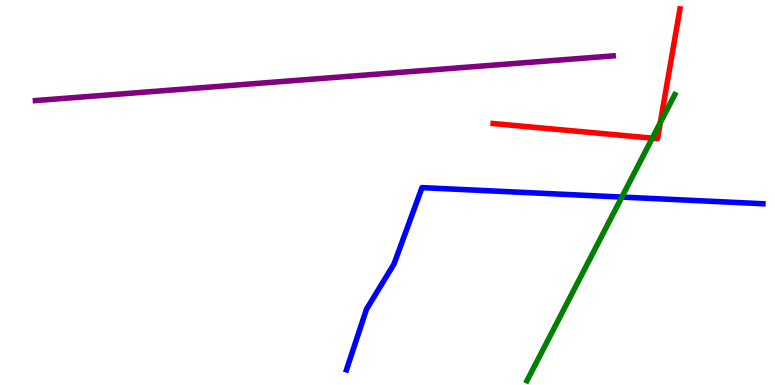[{'lines': ['blue', 'red'], 'intersections': []}, {'lines': ['green', 'red'], 'intersections': [{'x': 8.42, 'y': 6.41}, {'x': 8.52, 'y': 6.81}]}, {'lines': ['purple', 'red'], 'intersections': []}, {'lines': ['blue', 'green'], 'intersections': [{'x': 8.02, 'y': 4.88}]}, {'lines': ['blue', 'purple'], 'intersections': []}, {'lines': ['green', 'purple'], 'intersections': []}]